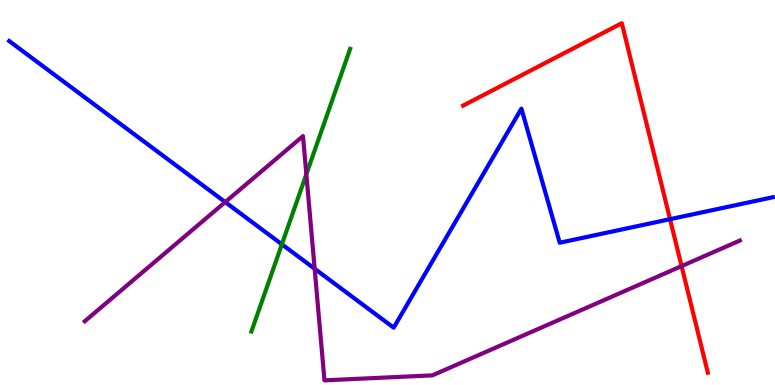[{'lines': ['blue', 'red'], 'intersections': [{'x': 8.65, 'y': 4.31}]}, {'lines': ['green', 'red'], 'intersections': []}, {'lines': ['purple', 'red'], 'intersections': [{'x': 8.79, 'y': 3.09}]}, {'lines': ['blue', 'green'], 'intersections': [{'x': 3.64, 'y': 3.65}]}, {'lines': ['blue', 'purple'], 'intersections': [{'x': 2.91, 'y': 4.75}, {'x': 4.06, 'y': 3.02}]}, {'lines': ['green', 'purple'], 'intersections': [{'x': 3.95, 'y': 5.47}]}]